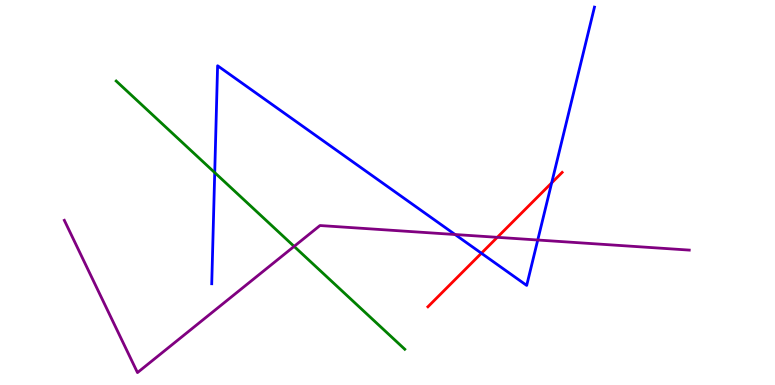[{'lines': ['blue', 'red'], 'intersections': [{'x': 6.21, 'y': 3.42}, {'x': 7.12, 'y': 5.25}]}, {'lines': ['green', 'red'], 'intersections': []}, {'lines': ['purple', 'red'], 'intersections': [{'x': 6.42, 'y': 3.84}]}, {'lines': ['blue', 'green'], 'intersections': [{'x': 2.77, 'y': 5.52}]}, {'lines': ['blue', 'purple'], 'intersections': [{'x': 5.87, 'y': 3.91}, {'x': 6.94, 'y': 3.77}]}, {'lines': ['green', 'purple'], 'intersections': [{'x': 3.79, 'y': 3.6}]}]